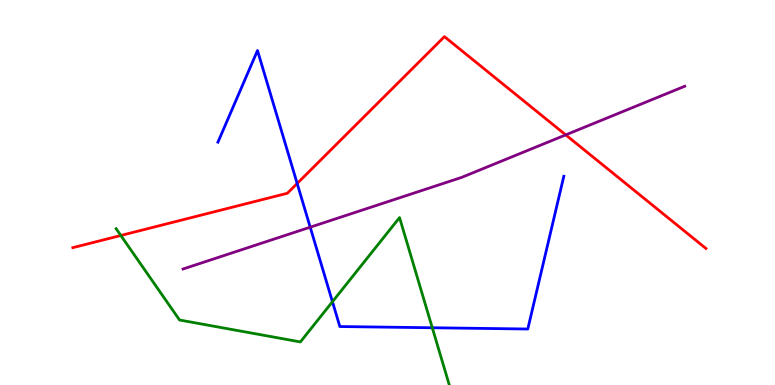[{'lines': ['blue', 'red'], 'intersections': [{'x': 3.83, 'y': 5.23}]}, {'lines': ['green', 'red'], 'intersections': [{'x': 1.56, 'y': 3.88}]}, {'lines': ['purple', 'red'], 'intersections': [{'x': 7.3, 'y': 6.5}]}, {'lines': ['blue', 'green'], 'intersections': [{'x': 4.29, 'y': 2.16}, {'x': 5.58, 'y': 1.49}]}, {'lines': ['blue', 'purple'], 'intersections': [{'x': 4.0, 'y': 4.1}]}, {'lines': ['green', 'purple'], 'intersections': []}]